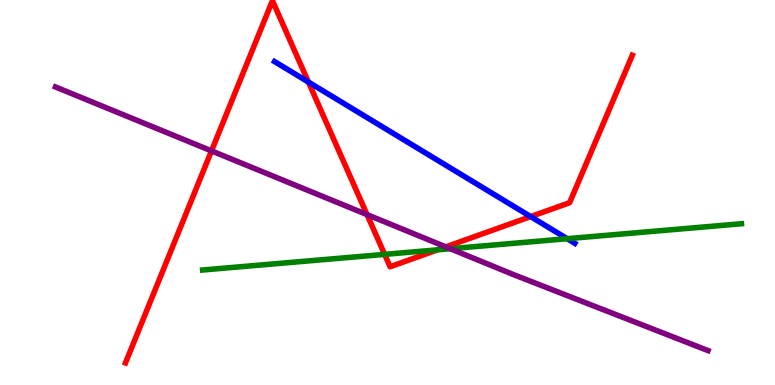[{'lines': ['blue', 'red'], 'intersections': [{'x': 3.98, 'y': 7.87}, {'x': 6.85, 'y': 4.37}]}, {'lines': ['green', 'red'], 'intersections': [{'x': 4.96, 'y': 3.39}, {'x': 5.65, 'y': 3.51}]}, {'lines': ['purple', 'red'], 'intersections': [{'x': 2.73, 'y': 6.08}, {'x': 4.74, 'y': 4.43}, {'x': 5.75, 'y': 3.59}]}, {'lines': ['blue', 'green'], 'intersections': [{'x': 7.32, 'y': 3.8}]}, {'lines': ['blue', 'purple'], 'intersections': []}, {'lines': ['green', 'purple'], 'intersections': [{'x': 5.81, 'y': 3.54}]}]